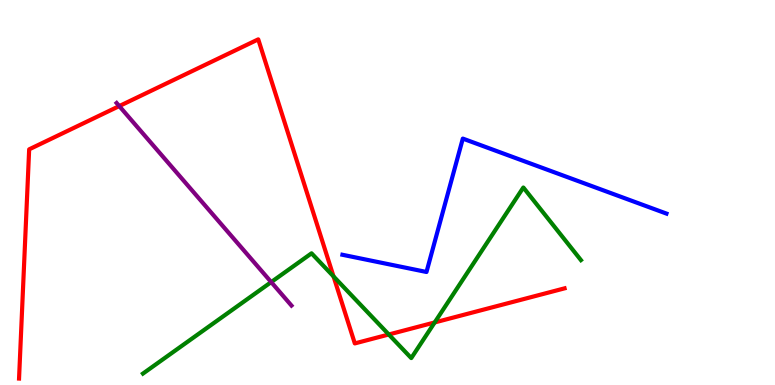[{'lines': ['blue', 'red'], 'intersections': []}, {'lines': ['green', 'red'], 'intersections': [{'x': 4.3, 'y': 2.82}, {'x': 5.02, 'y': 1.31}, {'x': 5.61, 'y': 1.62}]}, {'lines': ['purple', 'red'], 'intersections': [{'x': 1.54, 'y': 7.24}]}, {'lines': ['blue', 'green'], 'intersections': []}, {'lines': ['blue', 'purple'], 'intersections': []}, {'lines': ['green', 'purple'], 'intersections': [{'x': 3.5, 'y': 2.67}]}]